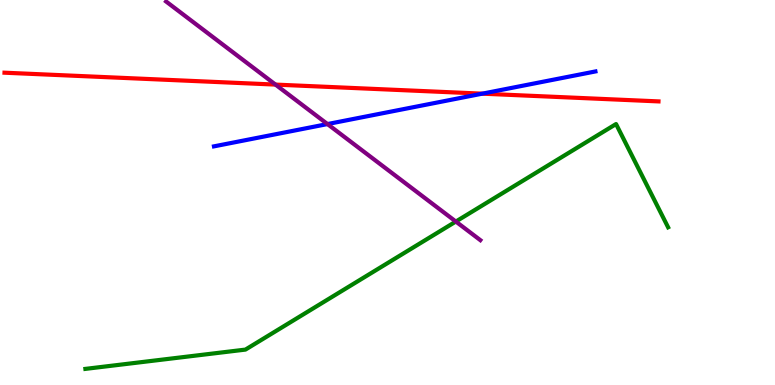[{'lines': ['blue', 'red'], 'intersections': [{'x': 6.22, 'y': 7.57}]}, {'lines': ['green', 'red'], 'intersections': []}, {'lines': ['purple', 'red'], 'intersections': [{'x': 3.55, 'y': 7.8}]}, {'lines': ['blue', 'green'], 'intersections': []}, {'lines': ['blue', 'purple'], 'intersections': [{'x': 4.23, 'y': 6.78}]}, {'lines': ['green', 'purple'], 'intersections': [{'x': 5.88, 'y': 4.25}]}]